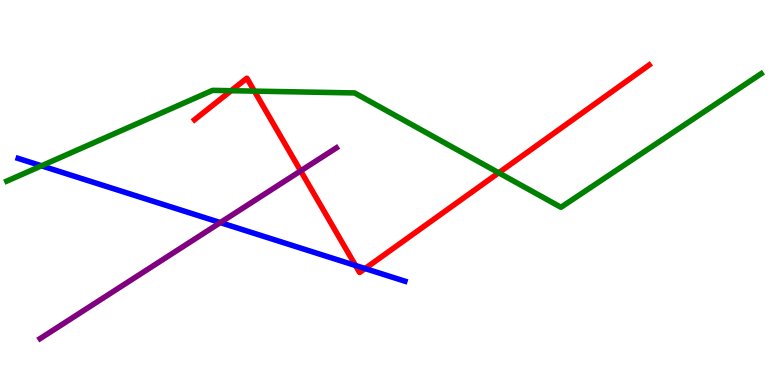[{'lines': ['blue', 'red'], 'intersections': [{'x': 4.59, 'y': 3.1}, {'x': 4.71, 'y': 3.02}]}, {'lines': ['green', 'red'], 'intersections': [{'x': 2.98, 'y': 7.64}, {'x': 3.28, 'y': 7.63}, {'x': 6.44, 'y': 5.51}]}, {'lines': ['purple', 'red'], 'intersections': [{'x': 3.88, 'y': 5.56}]}, {'lines': ['blue', 'green'], 'intersections': [{'x': 0.535, 'y': 5.69}]}, {'lines': ['blue', 'purple'], 'intersections': [{'x': 2.84, 'y': 4.22}]}, {'lines': ['green', 'purple'], 'intersections': []}]